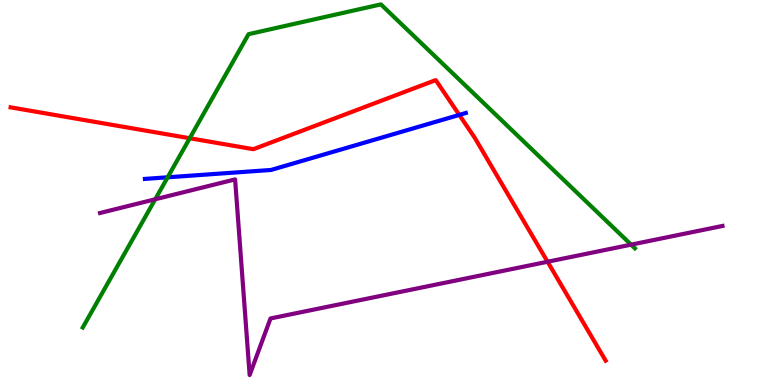[{'lines': ['blue', 'red'], 'intersections': [{'x': 5.93, 'y': 7.02}]}, {'lines': ['green', 'red'], 'intersections': [{'x': 2.45, 'y': 6.41}]}, {'lines': ['purple', 'red'], 'intersections': [{'x': 7.07, 'y': 3.2}]}, {'lines': ['blue', 'green'], 'intersections': [{'x': 2.16, 'y': 5.39}]}, {'lines': ['blue', 'purple'], 'intersections': []}, {'lines': ['green', 'purple'], 'intersections': [{'x': 2.0, 'y': 4.82}, {'x': 8.14, 'y': 3.65}]}]